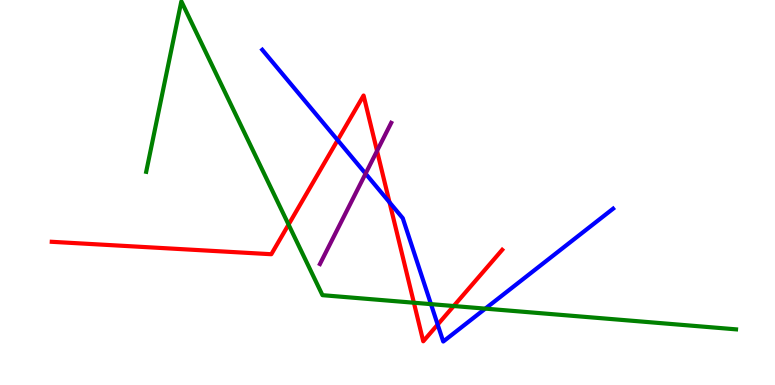[{'lines': ['blue', 'red'], 'intersections': [{'x': 4.36, 'y': 6.36}, {'x': 5.03, 'y': 4.75}, {'x': 5.65, 'y': 1.57}]}, {'lines': ['green', 'red'], 'intersections': [{'x': 3.72, 'y': 4.17}, {'x': 5.34, 'y': 2.14}, {'x': 5.85, 'y': 2.05}]}, {'lines': ['purple', 'red'], 'intersections': [{'x': 4.86, 'y': 6.08}]}, {'lines': ['blue', 'green'], 'intersections': [{'x': 5.56, 'y': 2.1}, {'x': 6.26, 'y': 1.98}]}, {'lines': ['blue', 'purple'], 'intersections': [{'x': 4.72, 'y': 5.49}]}, {'lines': ['green', 'purple'], 'intersections': []}]